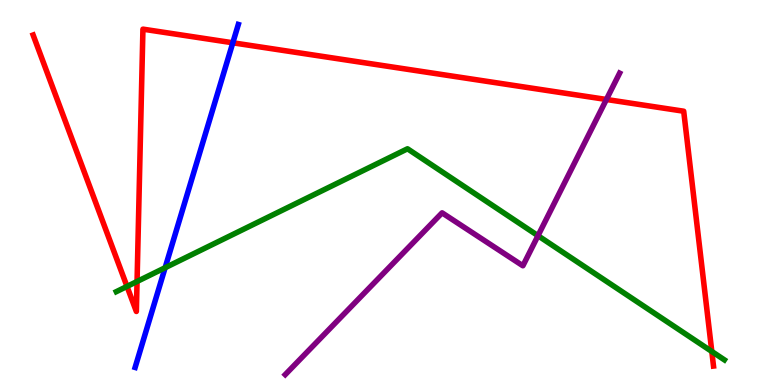[{'lines': ['blue', 'red'], 'intersections': [{'x': 3.0, 'y': 8.89}]}, {'lines': ['green', 'red'], 'intersections': [{'x': 1.64, 'y': 2.56}, {'x': 1.77, 'y': 2.69}, {'x': 9.18, 'y': 0.871}]}, {'lines': ['purple', 'red'], 'intersections': [{'x': 7.82, 'y': 7.42}]}, {'lines': ['blue', 'green'], 'intersections': [{'x': 2.13, 'y': 3.05}]}, {'lines': ['blue', 'purple'], 'intersections': []}, {'lines': ['green', 'purple'], 'intersections': [{'x': 6.94, 'y': 3.88}]}]